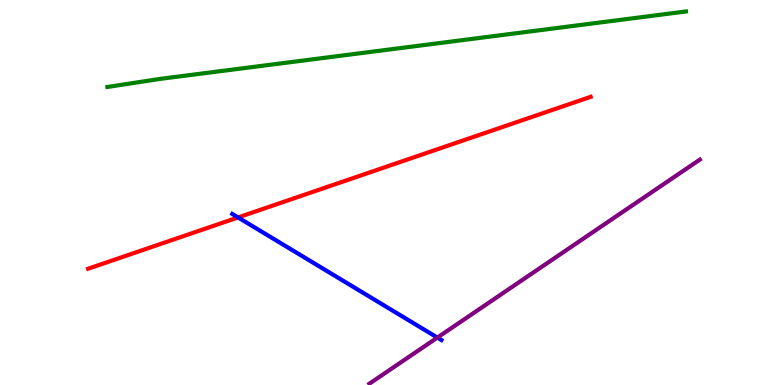[{'lines': ['blue', 'red'], 'intersections': [{'x': 3.07, 'y': 4.35}]}, {'lines': ['green', 'red'], 'intersections': []}, {'lines': ['purple', 'red'], 'intersections': []}, {'lines': ['blue', 'green'], 'intersections': []}, {'lines': ['blue', 'purple'], 'intersections': [{'x': 5.64, 'y': 1.23}]}, {'lines': ['green', 'purple'], 'intersections': []}]